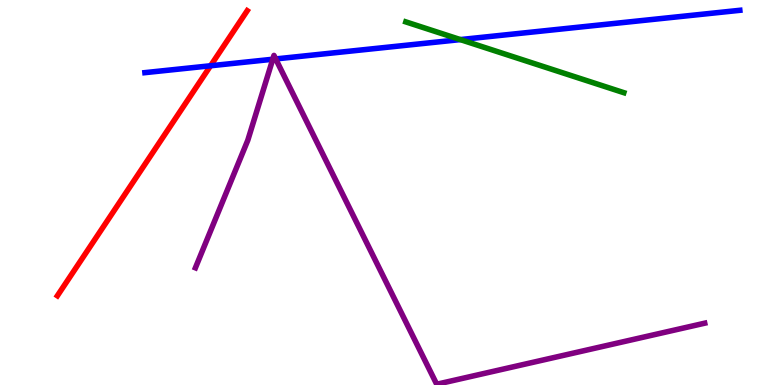[{'lines': ['blue', 'red'], 'intersections': [{'x': 2.72, 'y': 8.29}]}, {'lines': ['green', 'red'], 'intersections': []}, {'lines': ['purple', 'red'], 'intersections': []}, {'lines': ['blue', 'green'], 'intersections': [{'x': 5.94, 'y': 8.97}]}, {'lines': ['blue', 'purple'], 'intersections': [{'x': 3.52, 'y': 8.46}, {'x': 3.56, 'y': 8.47}]}, {'lines': ['green', 'purple'], 'intersections': []}]